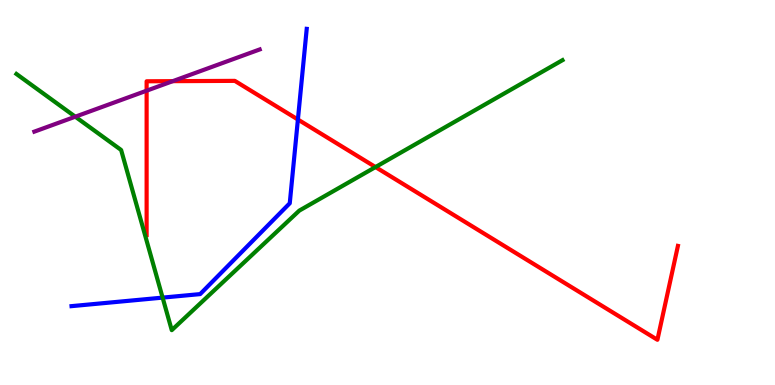[{'lines': ['blue', 'red'], 'intersections': [{'x': 3.84, 'y': 6.9}]}, {'lines': ['green', 'red'], 'intersections': [{'x': 4.85, 'y': 5.66}]}, {'lines': ['purple', 'red'], 'intersections': [{'x': 1.89, 'y': 7.64}, {'x': 2.23, 'y': 7.89}]}, {'lines': ['blue', 'green'], 'intersections': [{'x': 2.1, 'y': 2.27}]}, {'lines': ['blue', 'purple'], 'intersections': []}, {'lines': ['green', 'purple'], 'intersections': [{'x': 0.971, 'y': 6.97}]}]